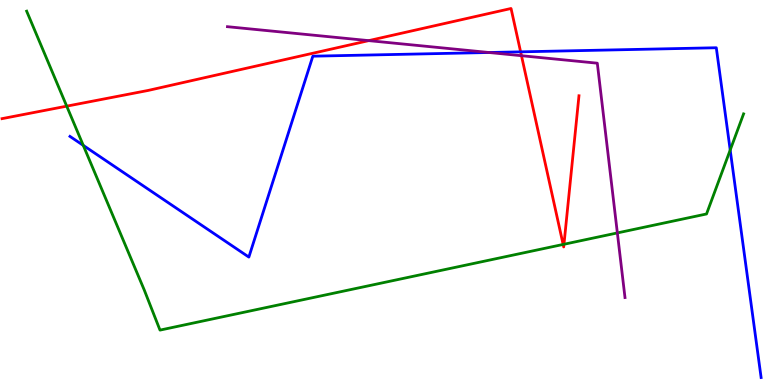[{'lines': ['blue', 'red'], 'intersections': [{'x': 6.72, 'y': 8.65}]}, {'lines': ['green', 'red'], 'intersections': [{'x': 0.861, 'y': 7.24}, {'x': 7.27, 'y': 3.65}, {'x': 7.28, 'y': 3.66}]}, {'lines': ['purple', 'red'], 'intersections': [{'x': 4.76, 'y': 8.94}, {'x': 6.73, 'y': 8.55}]}, {'lines': ['blue', 'green'], 'intersections': [{'x': 1.07, 'y': 6.22}, {'x': 9.42, 'y': 6.1}]}, {'lines': ['blue', 'purple'], 'intersections': [{'x': 6.31, 'y': 8.64}]}, {'lines': ['green', 'purple'], 'intersections': [{'x': 7.97, 'y': 3.95}]}]